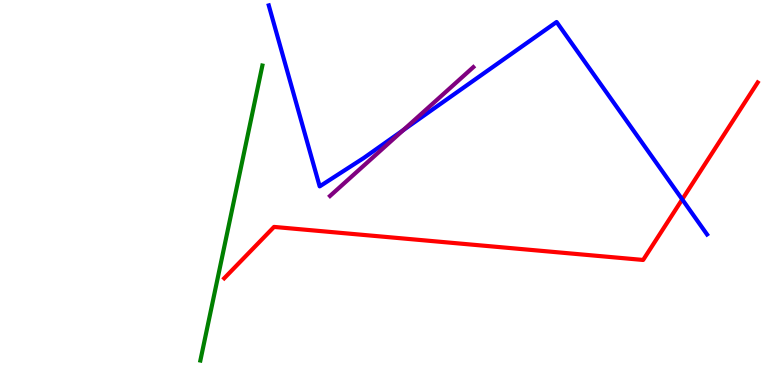[{'lines': ['blue', 'red'], 'intersections': [{'x': 8.8, 'y': 4.82}]}, {'lines': ['green', 'red'], 'intersections': []}, {'lines': ['purple', 'red'], 'intersections': []}, {'lines': ['blue', 'green'], 'intersections': []}, {'lines': ['blue', 'purple'], 'intersections': [{'x': 5.2, 'y': 6.62}]}, {'lines': ['green', 'purple'], 'intersections': []}]